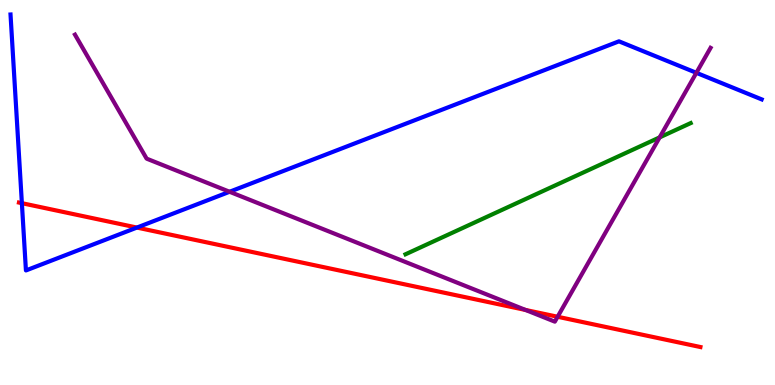[{'lines': ['blue', 'red'], 'intersections': [{'x': 0.282, 'y': 4.72}, {'x': 1.77, 'y': 4.09}]}, {'lines': ['green', 'red'], 'intersections': []}, {'lines': ['purple', 'red'], 'intersections': [{'x': 6.78, 'y': 1.95}, {'x': 7.19, 'y': 1.77}]}, {'lines': ['blue', 'green'], 'intersections': []}, {'lines': ['blue', 'purple'], 'intersections': [{'x': 2.96, 'y': 5.02}, {'x': 8.99, 'y': 8.11}]}, {'lines': ['green', 'purple'], 'intersections': [{'x': 8.51, 'y': 6.43}]}]